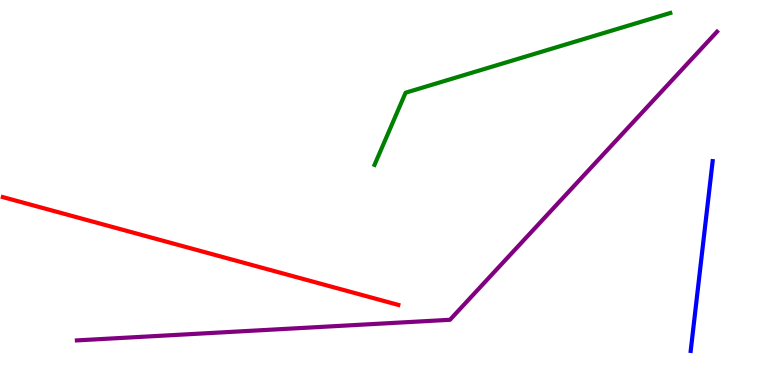[{'lines': ['blue', 'red'], 'intersections': []}, {'lines': ['green', 'red'], 'intersections': []}, {'lines': ['purple', 'red'], 'intersections': []}, {'lines': ['blue', 'green'], 'intersections': []}, {'lines': ['blue', 'purple'], 'intersections': []}, {'lines': ['green', 'purple'], 'intersections': []}]